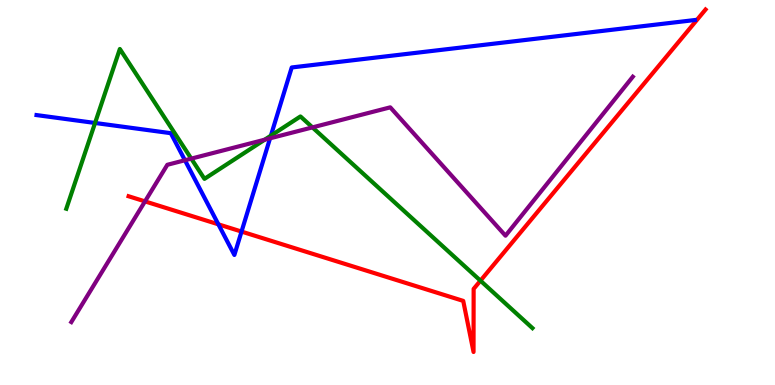[{'lines': ['blue', 'red'], 'intersections': [{'x': 2.82, 'y': 4.17}, {'x': 3.12, 'y': 3.99}]}, {'lines': ['green', 'red'], 'intersections': [{'x': 6.2, 'y': 2.71}]}, {'lines': ['purple', 'red'], 'intersections': [{'x': 1.87, 'y': 4.77}]}, {'lines': ['blue', 'green'], 'intersections': [{'x': 1.23, 'y': 6.81}, {'x': 3.49, 'y': 6.48}]}, {'lines': ['blue', 'purple'], 'intersections': [{'x': 2.39, 'y': 5.84}, {'x': 3.48, 'y': 6.41}]}, {'lines': ['green', 'purple'], 'intersections': [{'x': 2.47, 'y': 5.88}, {'x': 3.42, 'y': 6.37}, {'x': 4.03, 'y': 6.69}]}]